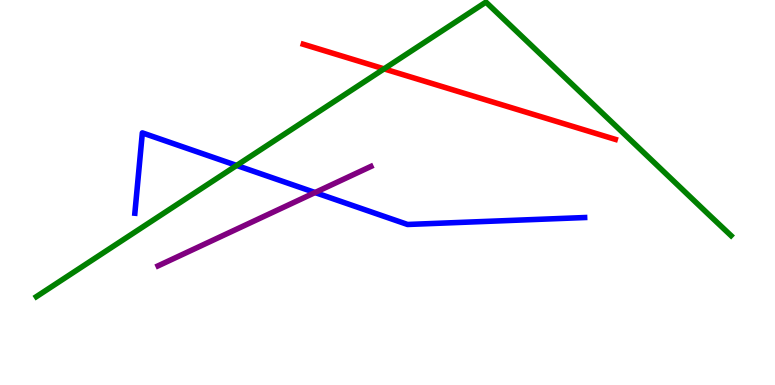[{'lines': ['blue', 'red'], 'intersections': []}, {'lines': ['green', 'red'], 'intersections': [{'x': 4.96, 'y': 8.21}]}, {'lines': ['purple', 'red'], 'intersections': []}, {'lines': ['blue', 'green'], 'intersections': [{'x': 3.05, 'y': 5.7}]}, {'lines': ['blue', 'purple'], 'intersections': [{'x': 4.07, 'y': 5.0}]}, {'lines': ['green', 'purple'], 'intersections': []}]